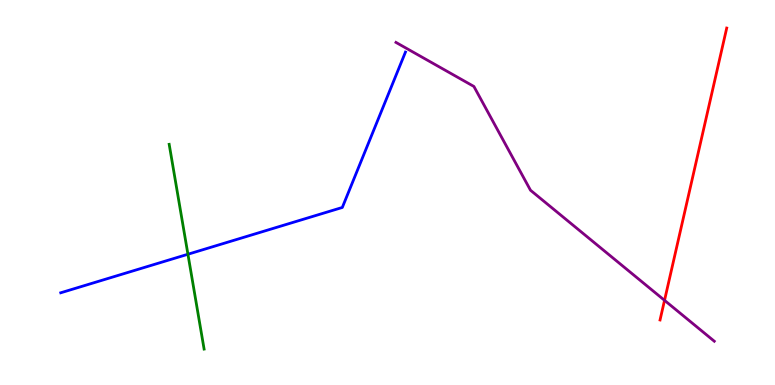[{'lines': ['blue', 'red'], 'intersections': []}, {'lines': ['green', 'red'], 'intersections': []}, {'lines': ['purple', 'red'], 'intersections': [{'x': 8.57, 'y': 2.2}]}, {'lines': ['blue', 'green'], 'intersections': [{'x': 2.42, 'y': 3.4}]}, {'lines': ['blue', 'purple'], 'intersections': []}, {'lines': ['green', 'purple'], 'intersections': []}]